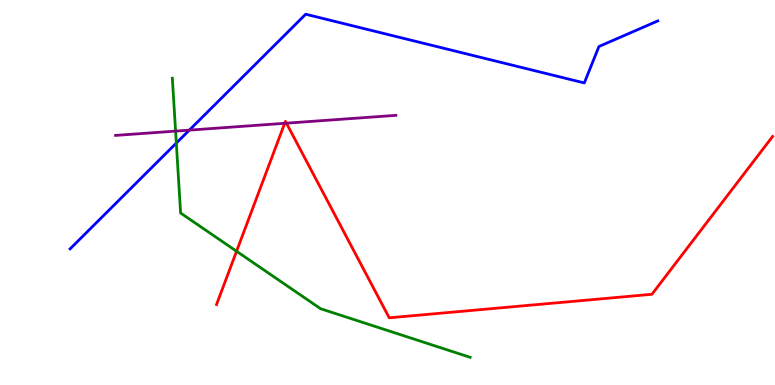[{'lines': ['blue', 'red'], 'intersections': []}, {'lines': ['green', 'red'], 'intersections': [{'x': 3.05, 'y': 3.47}]}, {'lines': ['purple', 'red'], 'intersections': [{'x': 3.67, 'y': 6.8}, {'x': 3.7, 'y': 6.8}]}, {'lines': ['blue', 'green'], 'intersections': [{'x': 2.28, 'y': 6.28}]}, {'lines': ['blue', 'purple'], 'intersections': [{'x': 2.44, 'y': 6.62}]}, {'lines': ['green', 'purple'], 'intersections': [{'x': 2.27, 'y': 6.59}]}]